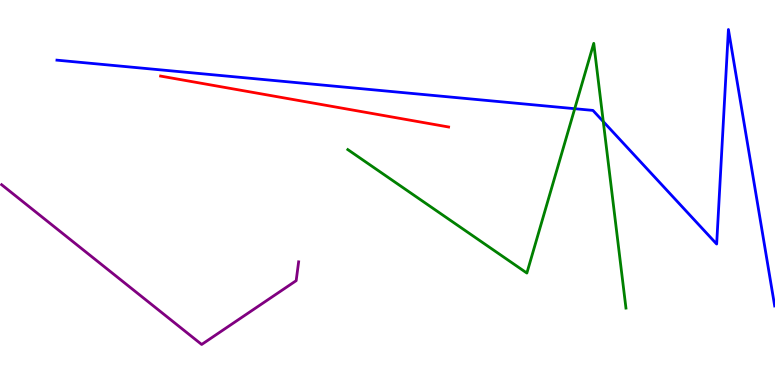[{'lines': ['blue', 'red'], 'intersections': []}, {'lines': ['green', 'red'], 'intersections': []}, {'lines': ['purple', 'red'], 'intersections': []}, {'lines': ['blue', 'green'], 'intersections': [{'x': 7.42, 'y': 7.18}, {'x': 7.78, 'y': 6.84}]}, {'lines': ['blue', 'purple'], 'intersections': []}, {'lines': ['green', 'purple'], 'intersections': []}]